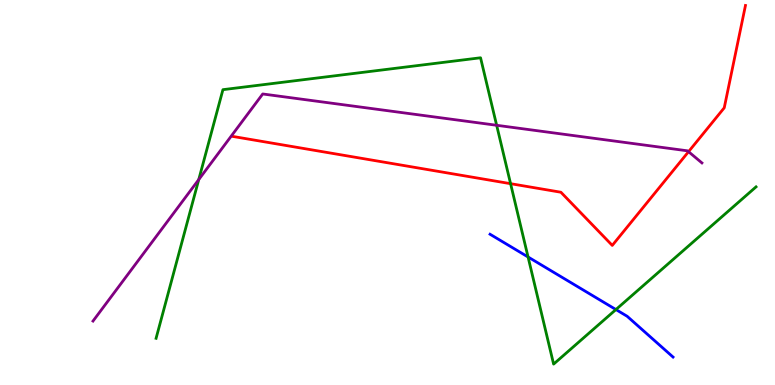[{'lines': ['blue', 'red'], 'intersections': []}, {'lines': ['green', 'red'], 'intersections': [{'x': 6.59, 'y': 5.23}]}, {'lines': ['purple', 'red'], 'intersections': [{'x': 8.88, 'y': 6.06}]}, {'lines': ['blue', 'green'], 'intersections': [{'x': 6.81, 'y': 3.32}, {'x': 7.95, 'y': 1.96}]}, {'lines': ['blue', 'purple'], 'intersections': []}, {'lines': ['green', 'purple'], 'intersections': [{'x': 2.56, 'y': 5.34}, {'x': 6.41, 'y': 6.75}]}]